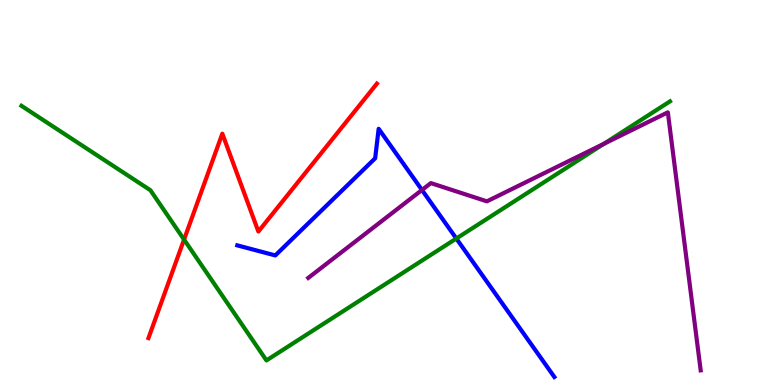[{'lines': ['blue', 'red'], 'intersections': []}, {'lines': ['green', 'red'], 'intersections': [{'x': 2.37, 'y': 3.78}]}, {'lines': ['purple', 'red'], 'intersections': []}, {'lines': ['blue', 'green'], 'intersections': [{'x': 5.89, 'y': 3.8}]}, {'lines': ['blue', 'purple'], 'intersections': [{'x': 5.44, 'y': 5.07}]}, {'lines': ['green', 'purple'], 'intersections': [{'x': 7.79, 'y': 6.26}]}]